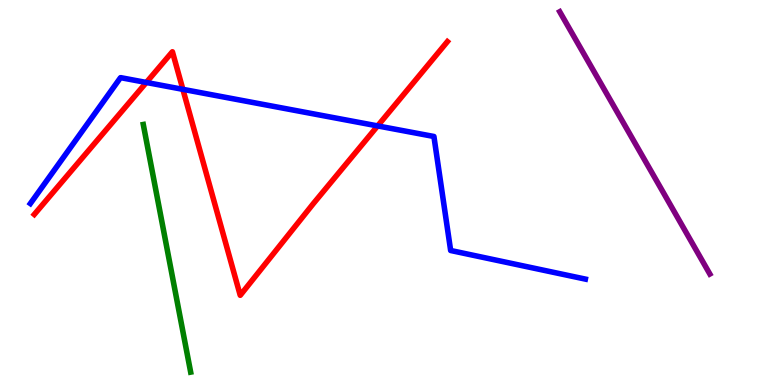[{'lines': ['blue', 'red'], 'intersections': [{'x': 1.89, 'y': 7.86}, {'x': 2.36, 'y': 7.68}, {'x': 4.87, 'y': 6.73}]}, {'lines': ['green', 'red'], 'intersections': []}, {'lines': ['purple', 'red'], 'intersections': []}, {'lines': ['blue', 'green'], 'intersections': []}, {'lines': ['blue', 'purple'], 'intersections': []}, {'lines': ['green', 'purple'], 'intersections': []}]